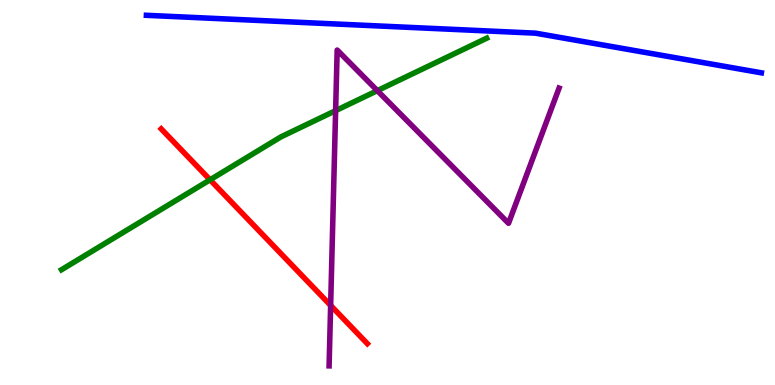[{'lines': ['blue', 'red'], 'intersections': []}, {'lines': ['green', 'red'], 'intersections': [{'x': 2.71, 'y': 5.33}]}, {'lines': ['purple', 'red'], 'intersections': [{'x': 4.27, 'y': 2.07}]}, {'lines': ['blue', 'green'], 'intersections': []}, {'lines': ['blue', 'purple'], 'intersections': []}, {'lines': ['green', 'purple'], 'intersections': [{'x': 4.33, 'y': 7.13}, {'x': 4.87, 'y': 7.65}]}]